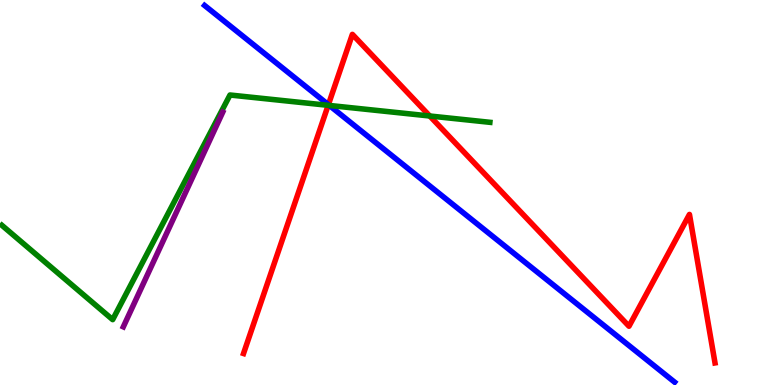[{'lines': ['blue', 'red'], 'intersections': [{'x': 4.24, 'y': 7.28}]}, {'lines': ['green', 'red'], 'intersections': [{'x': 4.23, 'y': 7.26}, {'x': 5.55, 'y': 6.99}]}, {'lines': ['purple', 'red'], 'intersections': []}, {'lines': ['blue', 'green'], 'intersections': [{'x': 4.25, 'y': 7.26}]}, {'lines': ['blue', 'purple'], 'intersections': []}, {'lines': ['green', 'purple'], 'intersections': []}]